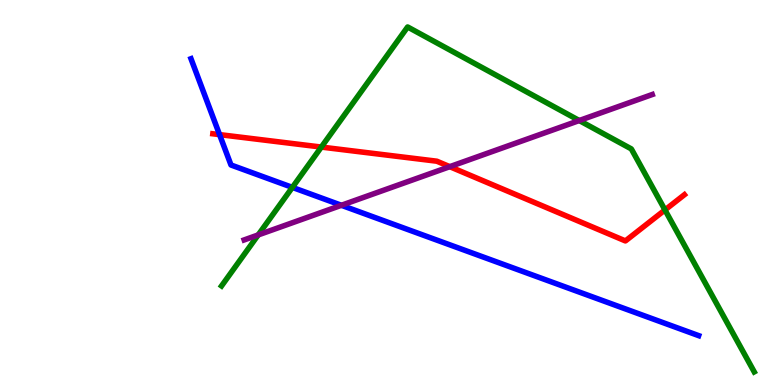[{'lines': ['blue', 'red'], 'intersections': [{'x': 2.83, 'y': 6.5}]}, {'lines': ['green', 'red'], 'intersections': [{'x': 4.15, 'y': 6.18}, {'x': 8.58, 'y': 4.55}]}, {'lines': ['purple', 'red'], 'intersections': [{'x': 5.8, 'y': 5.67}]}, {'lines': ['blue', 'green'], 'intersections': [{'x': 3.77, 'y': 5.13}]}, {'lines': ['blue', 'purple'], 'intersections': [{'x': 4.41, 'y': 4.67}]}, {'lines': ['green', 'purple'], 'intersections': [{'x': 3.33, 'y': 3.9}, {'x': 7.47, 'y': 6.87}]}]